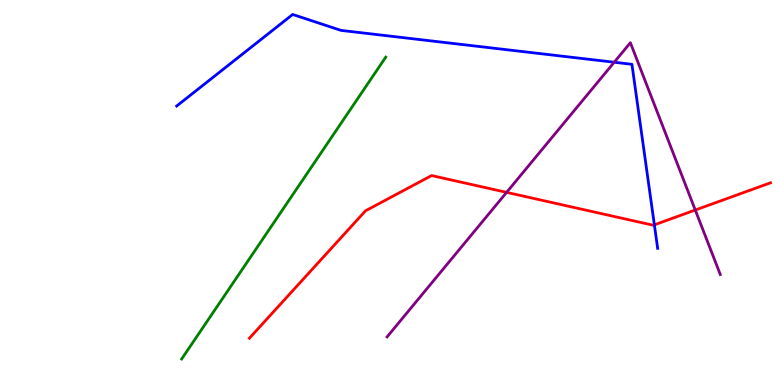[{'lines': ['blue', 'red'], 'intersections': [{'x': 8.44, 'y': 4.16}]}, {'lines': ['green', 'red'], 'intersections': []}, {'lines': ['purple', 'red'], 'intersections': [{'x': 6.54, 'y': 5.0}, {'x': 8.97, 'y': 4.54}]}, {'lines': ['blue', 'green'], 'intersections': []}, {'lines': ['blue', 'purple'], 'intersections': [{'x': 7.93, 'y': 8.38}]}, {'lines': ['green', 'purple'], 'intersections': []}]